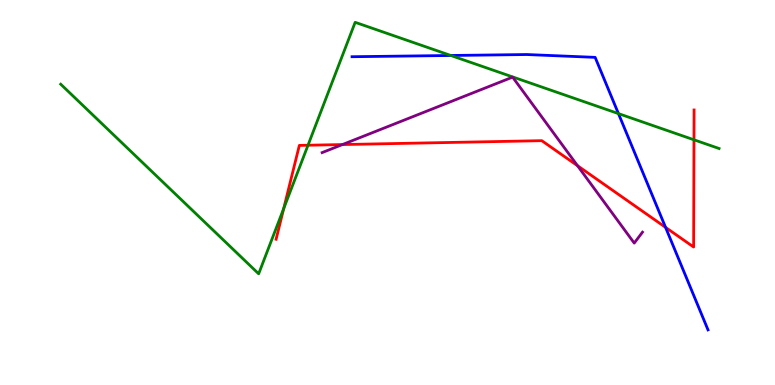[{'lines': ['blue', 'red'], 'intersections': [{'x': 8.59, 'y': 4.09}]}, {'lines': ['green', 'red'], 'intersections': [{'x': 3.66, 'y': 4.58}, {'x': 3.97, 'y': 6.23}, {'x': 8.95, 'y': 6.37}]}, {'lines': ['purple', 'red'], 'intersections': [{'x': 4.42, 'y': 6.25}, {'x': 7.45, 'y': 5.7}]}, {'lines': ['blue', 'green'], 'intersections': [{'x': 5.82, 'y': 8.56}, {'x': 7.98, 'y': 7.05}]}, {'lines': ['blue', 'purple'], 'intersections': []}, {'lines': ['green', 'purple'], 'intersections': []}]